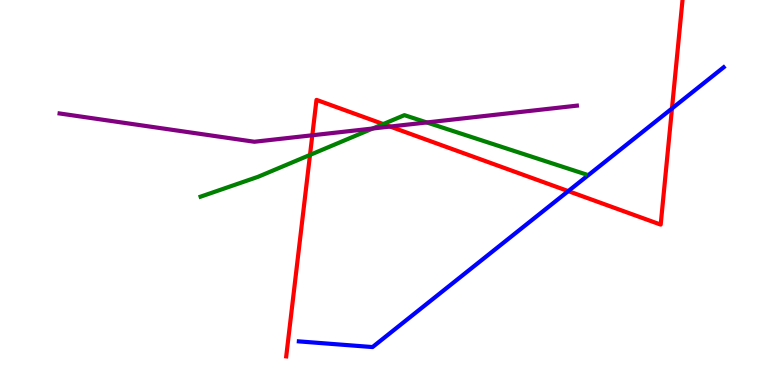[{'lines': ['blue', 'red'], 'intersections': [{'x': 7.33, 'y': 5.04}, {'x': 8.67, 'y': 7.18}]}, {'lines': ['green', 'red'], 'intersections': [{'x': 4.0, 'y': 5.98}, {'x': 4.95, 'y': 6.78}]}, {'lines': ['purple', 'red'], 'intersections': [{'x': 4.03, 'y': 6.49}, {'x': 5.03, 'y': 6.71}]}, {'lines': ['blue', 'green'], 'intersections': []}, {'lines': ['blue', 'purple'], 'intersections': []}, {'lines': ['green', 'purple'], 'intersections': [{'x': 4.81, 'y': 6.66}, {'x': 5.51, 'y': 6.82}]}]